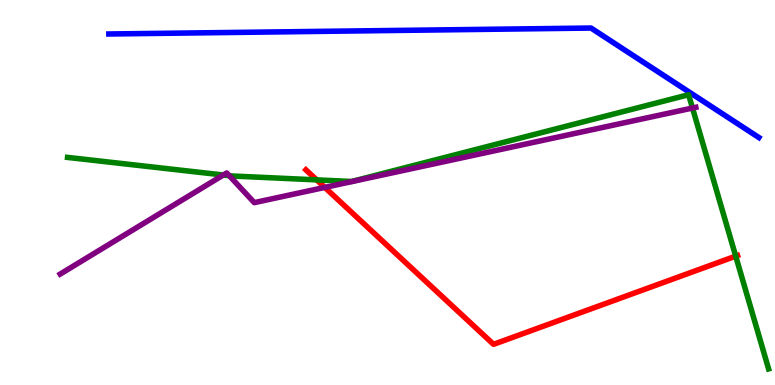[{'lines': ['blue', 'red'], 'intersections': []}, {'lines': ['green', 'red'], 'intersections': [{'x': 4.09, 'y': 5.33}, {'x': 9.49, 'y': 3.35}]}, {'lines': ['purple', 'red'], 'intersections': [{'x': 4.19, 'y': 5.13}]}, {'lines': ['blue', 'green'], 'intersections': []}, {'lines': ['blue', 'purple'], 'intersections': []}, {'lines': ['green', 'purple'], 'intersections': [{'x': 2.88, 'y': 5.45}, {'x': 2.96, 'y': 5.44}, {'x': 8.94, 'y': 7.19}]}]